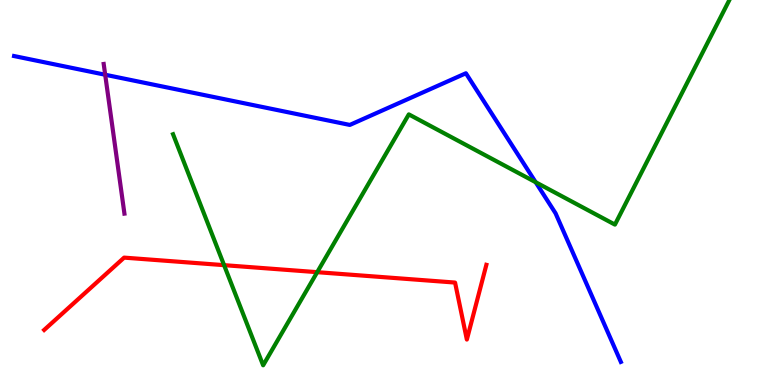[{'lines': ['blue', 'red'], 'intersections': []}, {'lines': ['green', 'red'], 'intersections': [{'x': 2.89, 'y': 3.11}, {'x': 4.09, 'y': 2.93}]}, {'lines': ['purple', 'red'], 'intersections': []}, {'lines': ['blue', 'green'], 'intersections': [{'x': 6.91, 'y': 5.27}]}, {'lines': ['blue', 'purple'], 'intersections': [{'x': 1.36, 'y': 8.06}]}, {'lines': ['green', 'purple'], 'intersections': []}]